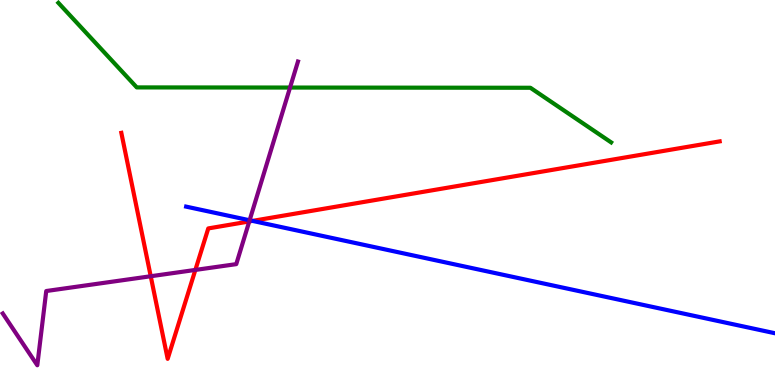[{'lines': ['blue', 'red'], 'intersections': [{'x': 3.26, 'y': 4.26}]}, {'lines': ['green', 'red'], 'intersections': []}, {'lines': ['purple', 'red'], 'intersections': [{'x': 1.94, 'y': 2.82}, {'x': 2.52, 'y': 2.99}, {'x': 3.22, 'y': 4.25}]}, {'lines': ['blue', 'green'], 'intersections': []}, {'lines': ['blue', 'purple'], 'intersections': [{'x': 3.22, 'y': 4.28}]}, {'lines': ['green', 'purple'], 'intersections': [{'x': 3.74, 'y': 7.73}]}]